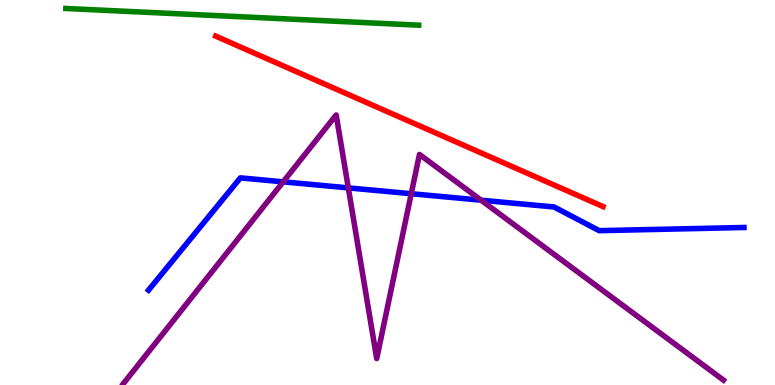[{'lines': ['blue', 'red'], 'intersections': []}, {'lines': ['green', 'red'], 'intersections': []}, {'lines': ['purple', 'red'], 'intersections': []}, {'lines': ['blue', 'green'], 'intersections': []}, {'lines': ['blue', 'purple'], 'intersections': [{'x': 3.65, 'y': 5.28}, {'x': 4.49, 'y': 5.12}, {'x': 5.31, 'y': 4.97}, {'x': 6.21, 'y': 4.8}]}, {'lines': ['green', 'purple'], 'intersections': []}]